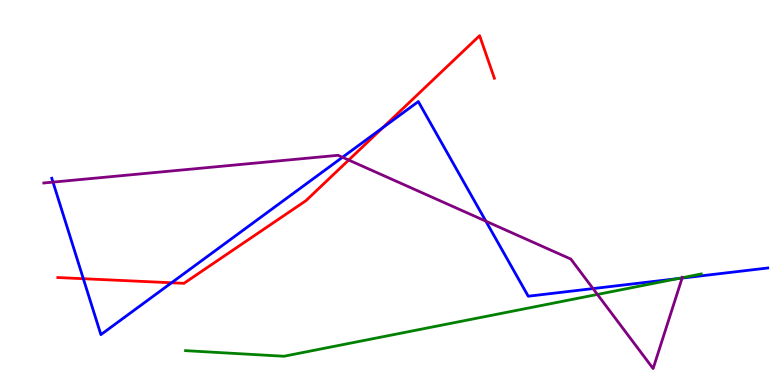[{'lines': ['blue', 'red'], 'intersections': [{'x': 1.08, 'y': 2.76}, {'x': 2.21, 'y': 2.66}, {'x': 4.94, 'y': 6.68}]}, {'lines': ['green', 'red'], 'intersections': []}, {'lines': ['purple', 'red'], 'intersections': [{'x': 4.5, 'y': 5.84}]}, {'lines': ['blue', 'green'], 'intersections': [{'x': 8.75, 'y': 2.76}]}, {'lines': ['blue', 'purple'], 'intersections': [{'x': 0.684, 'y': 5.27}, {'x': 4.42, 'y': 5.92}, {'x': 6.27, 'y': 4.25}, {'x': 7.65, 'y': 2.5}, {'x': 8.8, 'y': 2.78}]}, {'lines': ['green', 'purple'], 'intersections': [{'x': 7.71, 'y': 2.35}, {'x': 8.8, 'y': 2.79}]}]